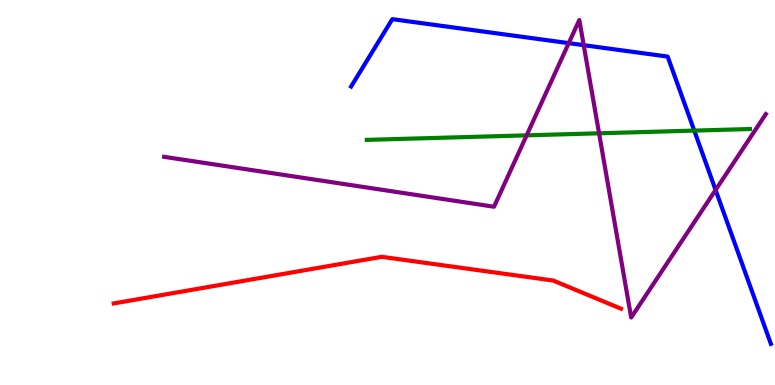[{'lines': ['blue', 'red'], 'intersections': []}, {'lines': ['green', 'red'], 'intersections': []}, {'lines': ['purple', 'red'], 'intersections': []}, {'lines': ['blue', 'green'], 'intersections': [{'x': 8.96, 'y': 6.61}]}, {'lines': ['blue', 'purple'], 'intersections': [{'x': 7.34, 'y': 8.88}, {'x': 7.53, 'y': 8.83}, {'x': 9.23, 'y': 5.07}]}, {'lines': ['green', 'purple'], 'intersections': [{'x': 6.8, 'y': 6.48}, {'x': 7.73, 'y': 6.54}]}]